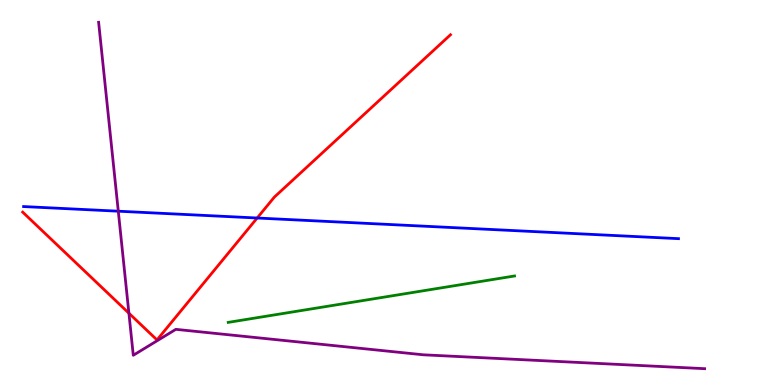[{'lines': ['blue', 'red'], 'intersections': [{'x': 3.32, 'y': 4.34}]}, {'lines': ['green', 'red'], 'intersections': []}, {'lines': ['purple', 'red'], 'intersections': [{'x': 1.66, 'y': 1.86}]}, {'lines': ['blue', 'green'], 'intersections': []}, {'lines': ['blue', 'purple'], 'intersections': [{'x': 1.53, 'y': 4.51}]}, {'lines': ['green', 'purple'], 'intersections': []}]